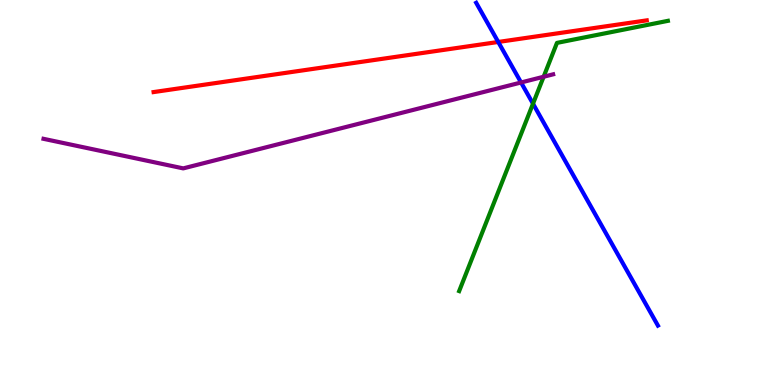[{'lines': ['blue', 'red'], 'intersections': [{'x': 6.43, 'y': 8.91}]}, {'lines': ['green', 'red'], 'intersections': []}, {'lines': ['purple', 'red'], 'intersections': []}, {'lines': ['blue', 'green'], 'intersections': [{'x': 6.88, 'y': 7.31}]}, {'lines': ['blue', 'purple'], 'intersections': [{'x': 6.72, 'y': 7.86}]}, {'lines': ['green', 'purple'], 'intersections': [{'x': 7.01, 'y': 8.01}]}]